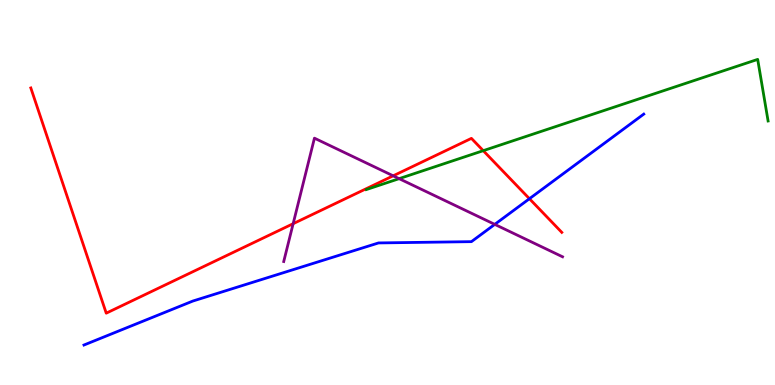[{'lines': ['blue', 'red'], 'intersections': [{'x': 6.83, 'y': 4.84}]}, {'lines': ['green', 'red'], 'intersections': [{'x': 6.24, 'y': 6.09}]}, {'lines': ['purple', 'red'], 'intersections': [{'x': 3.78, 'y': 4.19}, {'x': 5.07, 'y': 5.43}]}, {'lines': ['blue', 'green'], 'intersections': []}, {'lines': ['blue', 'purple'], 'intersections': [{'x': 6.38, 'y': 4.17}]}, {'lines': ['green', 'purple'], 'intersections': [{'x': 5.15, 'y': 5.36}]}]